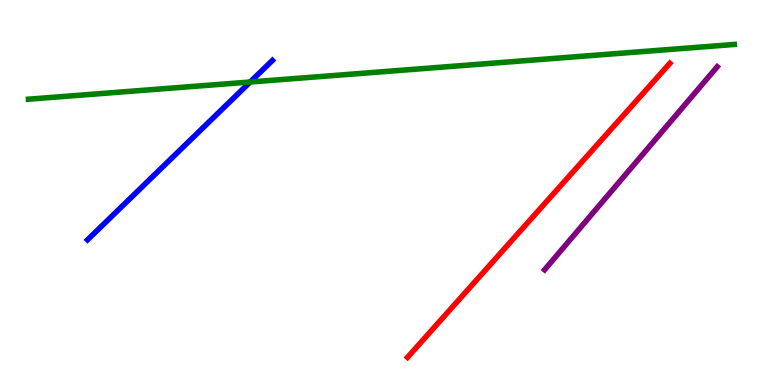[{'lines': ['blue', 'red'], 'intersections': []}, {'lines': ['green', 'red'], 'intersections': []}, {'lines': ['purple', 'red'], 'intersections': []}, {'lines': ['blue', 'green'], 'intersections': [{'x': 3.23, 'y': 7.87}]}, {'lines': ['blue', 'purple'], 'intersections': []}, {'lines': ['green', 'purple'], 'intersections': []}]